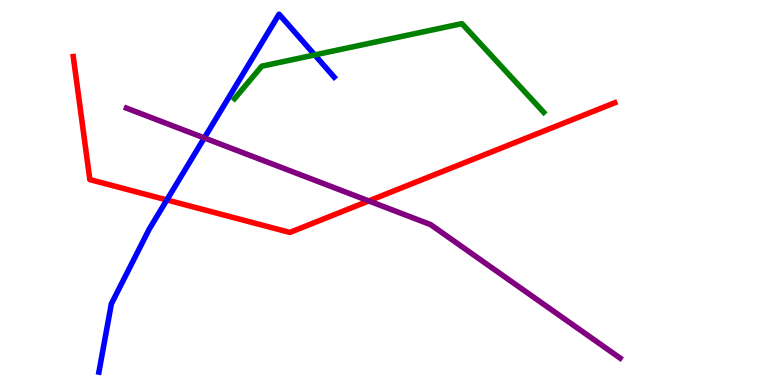[{'lines': ['blue', 'red'], 'intersections': [{'x': 2.15, 'y': 4.81}]}, {'lines': ['green', 'red'], 'intersections': []}, {'lines': ['purple', 'red'], 'intersections': [{'x': 4.76, 'y': 4.78}]}, {'lines': ['blue', 'green'], 'intersections': [{'x': 4.06, 'y': 8.57}]}, {'lines': ['blue', 'purple'], 'intersections': [{'x': 2.64, 'y': 6.42}]}, {'lines': ['green', 'purple'], 'intersections': []}]